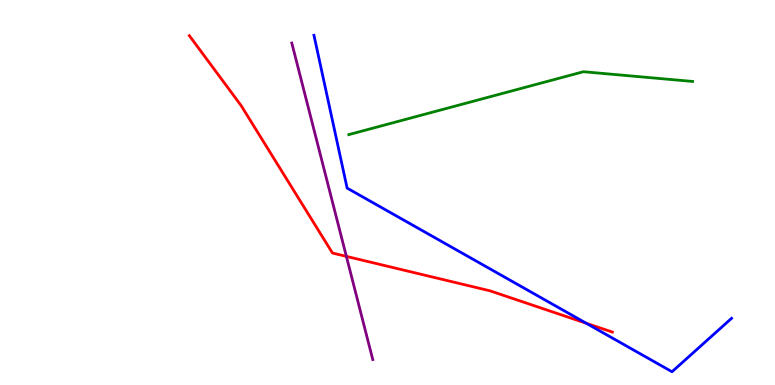[{'lines': ['blue', 'red'], 'intersections': [{'x': 7.56, 'y': 1.6}]}, {'lines': ['green', 'red'], 'intersections': []}, {'lines': ['purple', 'red'], 'intersections': [{'x': 4.47, 'y': 3.34}]}, {'lines': ['blue', 'green'], 'intersections': []}, {'lines': ['blue', 'purple'], 'intersections': []}, {'lines': ['green', 'purple'], 'intersections': []}]